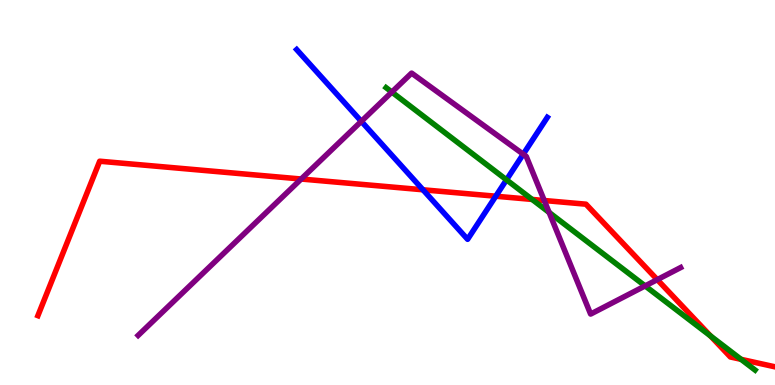[{'lines': ['blue', 'red'], 'intersections': [{'x': 5.46, 'y': 5.07}, {'x': 6.4, 'y': 4.9}]}, {'lines': ['green', 'red'], 'intersections': [{'x': 6.87, 'y': 4.82}, {'x': 9.17, 'y': 1.27}, {'x': 9.56, 'y': 0.667}]}, {'lines': ['purple', 'red'], 'intersections': [{'x': 3.89, 'y': 5.35}, {'x': 7.02, 'y': 4.79}, {'x': 8.48, 'y': 2.74}]}, {'lines': ['blue', 'green'], 'intersections': [{'x': 6.54, 'y': 5.33}]}, {'lines': ['blue', 'purple'], 'intersections': [{'x': 4.66, 'y': 6.85}, {'x': 6.75, 'y': 6.0}]}, {'lines': ['green', 'purple'], 'intersections': [{'x': 5.06, 'y': 7.61}, {'x': 7.09, 'y': 4.48}, {'x': 8.32, 'y': 2.57}]}]